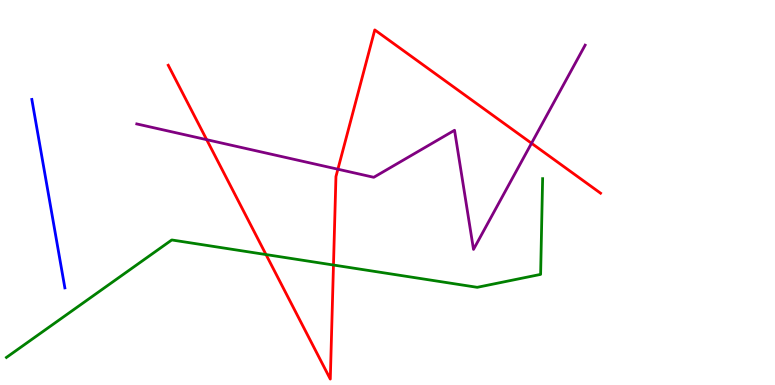[{'lines': ['blue', 'red'], 'intersections': []}, {'lines': ['green', 'red'], 'intersections': [{'x': 3.43, 'y': 3.39}, {'x': 4.3, 'y': 3.12}]}, {'lines': ['purple', 'red'], 'intersections': [{'x': 2.67, 'y': 6.37}, {'x': 4.36, 'y': 5.6}, {'x': 6.86, 'y': 6.28}]}, {'lines': ['blue', 'green'], 'intersections': []}, {'lines': ['blue', 'purple'], 'intersections': []}, {'lines': ['green', 'purple'], 'intersections': []}]